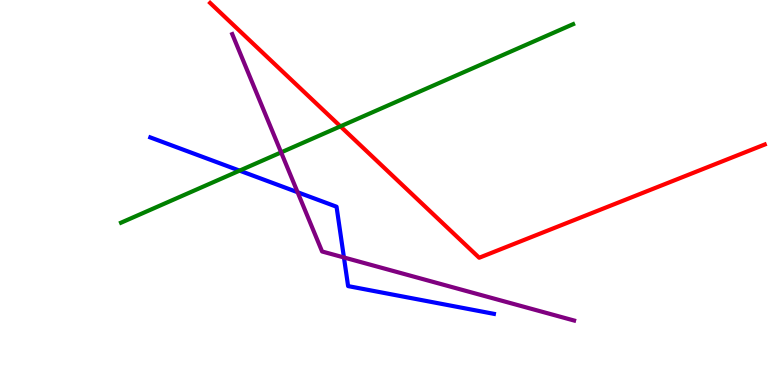[{'lines': ['blue', 'red'], 'intersections': []}, {'lines': ['green', 'red'], 'intersections': [{'x': 4.39, 'y': 6.72}]}, {'lines': ['purple', 'red'], 'intersections': []}, {'lines': ['blue', 'green'], 'intersections': [{'x': 3.09, 'y': 5.57}]}, {'lines': ['blue', 'purple'], 'intersections': [{'x': 3.84, 'y': 5.01}, {'x': 4.44, 'y': 3.31}]}, {'lines': ['green', 'purple'], 'intersections': [{'x': 3.63, 'y': 6.04}]}]